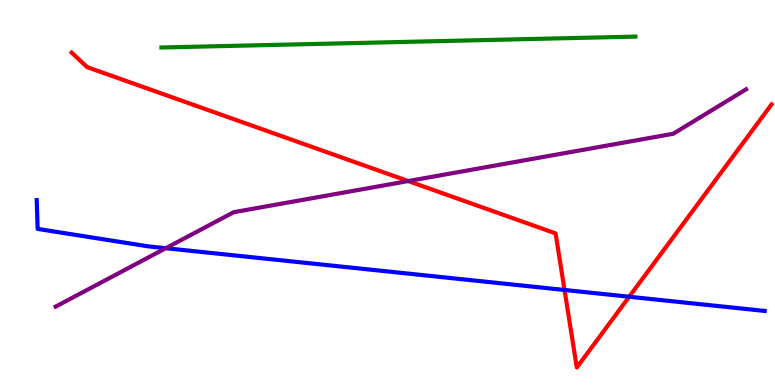[{'lines': ['blue', 'red'], 'intersections': [{'x': 7.28, 'y': 2.47}, {'x': 8.12, 'y': 2.29}]}, {'lines': ['green', 'red'], 'intersections': []}, {'lines': ['purple', 'red'], 'intersections': [{'x': 5.27, 'y': 5.3}]}, {'lines': ['blue', 'green'], 'intersections': []}, {'lines': ['blue', 'purple'], 'intersections': [{'x': 2.14, 'y': 3.55}]}, {'lines': ['green', 'purple'], 'intersections': []}]